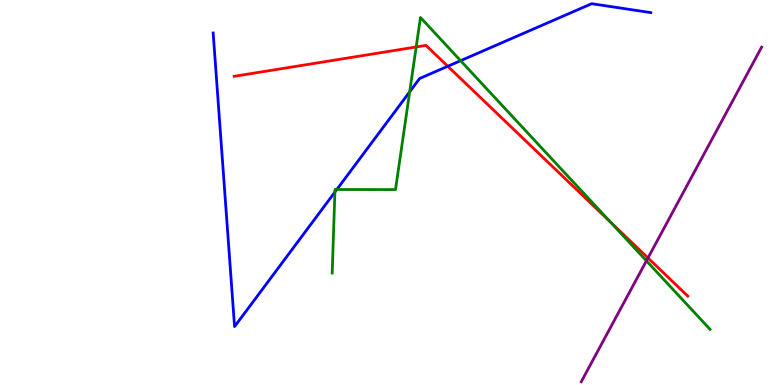[{'lines': ['blue', 'red'], 'intersections': [{'x': 5.78, 'y': 8.28}]}, {'lines': ['green', 'red'], 'intersections': [{'x': 5.37, 'y': 8.78}, {'x': 7.87, 'y': 4.24}]}, {'lines': ['purple', 'red'], 'intersections': [{'x': 8.36, 'y': 3.3}]}, {'lines': ['blue', 'green'], 'intersections': [{'x': 4.32, 'y': 5.01}, {'x': 4.35, 'y': 5.08}, {'x': 5.29, 'y': 7.62}, {'x': 5.94, 'y': 8.42}]}, {'lines': ['blue', 'purple'], 'intersections': []}, {'lines': ['green', 'purple'], 'intersections': [{'x': 8.34, 'y': 3.23}]}]